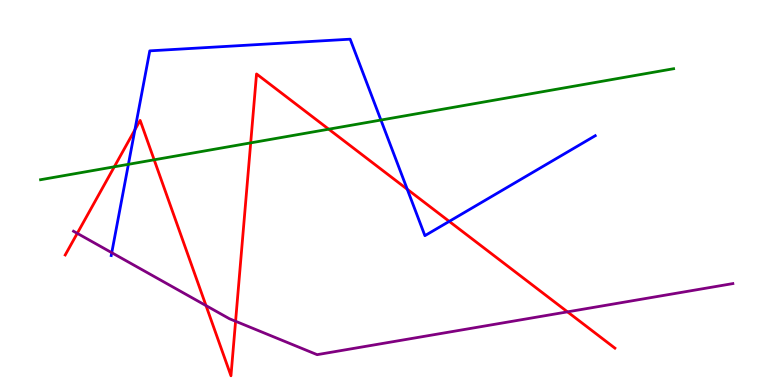[{'lines': ['blue', 'red'], 'intersections': [{'x': 1.74, 'y': 6.63}, {'x': 5.25, 'y': 5.08}, {'x': 5.8, 'y': 4.25}]}, {'lines': ['green', 'red'], 'intersections': [{'x': 1.47, 'y': 5.67}, {'x': 1.99, 'y': 5.85}, {'x': 3.23, 'y': 6.29}, {'x': 4.24, 'y': 6.64}]}, {'lines': ['purple', 'red'], 'intersections': [{'x': 0.997, 'y': 3.94}, {'x': 2.66, 'y': 2.06}, {'x': 3.04, 'y': 1.66}, {'x': 7.32, 'y': 1.9}]}, {'lines': ['blue', 'green'], 'intersections': [{'x': 1.66, 'y': 5.73}, {'x': 4.92, 'y': 6.88}]}, {'lines': ['blue', 'purple'], 'intersections': [{'x': 1.44, 'y': 3.44}]}, {'lines': ['green', 'purple'], 'intersections': []}]